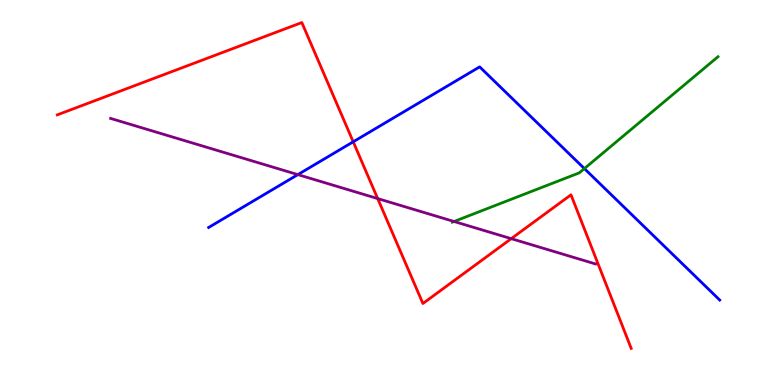[{'lines': ['blue', 'red'], 'intersections': [{'x': 4.56, 'y': 6.32}]}, {'lines': ['green', 'red'], 'intersections': []}, {'lines': ['purple', 'red'], 'intersections': [{'x': 4.87, 'y': 4.84}, {'x': 6.6, 'y': 3.8}]}, {'lines': ['blue', 'green'], 'intersections': [{'x': 7.54, 'y': 5.62}]}, {'lines': ['blue', 'purple'], 'intersections': [{'x': 3.84, 'y': 5.46}]}, {'lines': ['green', 'purple'], 'intersections': [{'x': 5.86, 'y': 4.25}]}]